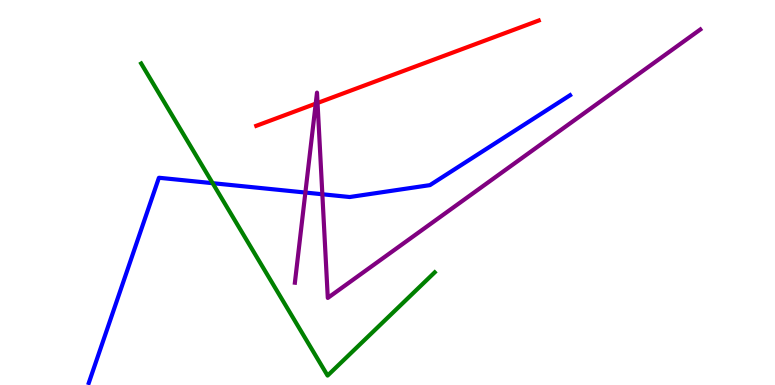[{'lines': ['blue', 'red'], 'intersections': []}, {'lines': ['green', 'red'], 'intersections': []}, {'lines': ['purple', 'red'], 'intersections': [{'x': 4.07, 'y': 7.31}, {'x': 4.1, 'y': 7.33}]}, {'lines': ['blue', 'green'], 'intersections': [{'x': 2.74, 'y': 5.24}]}, {'lines': ['blue', 'purple'], 'intersections': [{'x': 3.94, 'y': 5.0}, {'x': 4.16, 'y': 4.95}]}, {'lines': ['green', 'purple'], 'intersections': []}]